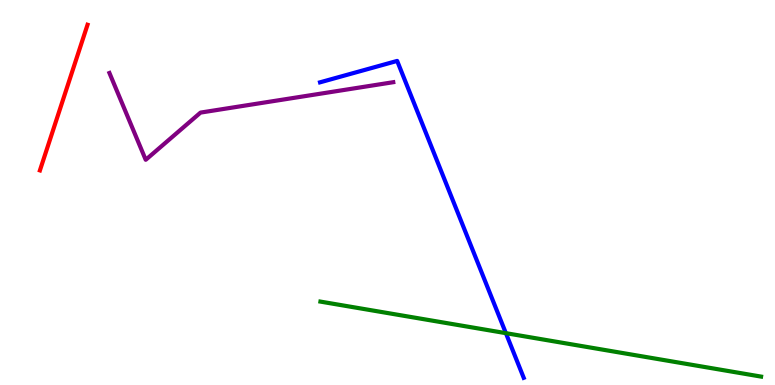[{'lines': ['blue', 'red'], 'intersections': []}, {'lines': ['green', 'red'], 'intersections': []}, {'lines': ['purple', 'red'], 'intersections': []}, {'lines': ['blue', 'green'], 'intersections': [{'x': 6.53, 'y': 1.35}]}, {'lines': ['blue', 'purple'], 'intersections': []}, {'lines': ['green', 'purple'], 'intersections': []}]